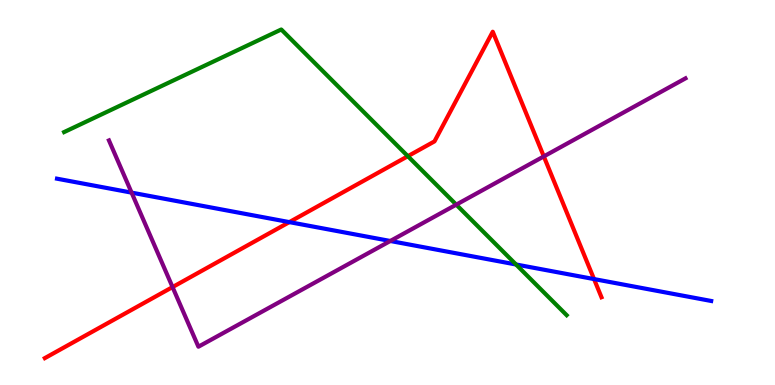[{'lines': ['blue', 'red'], 'intersections': [{'x': 3.73, 'y': 4.23}, {'x': 7.66, 'y': 2.75}]}, {'lines': ['green', 'red'], 'intersections': [{'x': 5.26, 'y': 5.94}]}, {'lines': ['purple', 'red'], 'intersections': [{'x': 2.23, 'y': 2.54}, {'x': 7.02, 'y': 5.94}]}, {'lines': ['blue', 'green'], 'intersections': [{'x': 6.66, 'y': 3.13}]}, {'lines': ['blue', 'purple'], 'intersections': [{'x': 1.7, 'y': 5.0}, {'x': 5.04, 'y': 3.74}]}, {'lines': ['green', 'purple'], 'intersections': [{'x': 5.89, 'y': 4.68}]}]